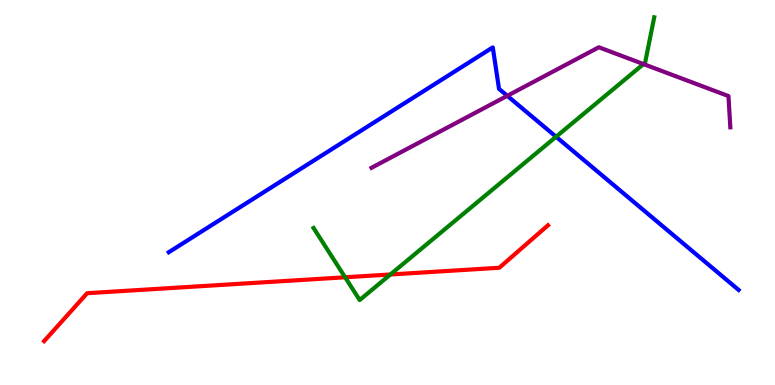[{'lines': ['blue', 'red'], 'intersections': []}, {'lines': ['green', 'red'], 'intersections': [{'x': 4.45, 'y': 2.8}, {'x': 5.04, 'y': 2.87}]}, {'lines': ['purple', 'red'], 'intersections': []}, {'lines': ['blue', 'green'], 'intersections': [{'x': 7.17, 'y': 6.45}]}, {'lines': ['blue', 'purple'], 'intersections': [{'x': 6.55, 'y': 7.51}]}, {'lines': ['green', 'purple'], 'intersections': [{'x': 8.3, 'y': 8.34}]}]